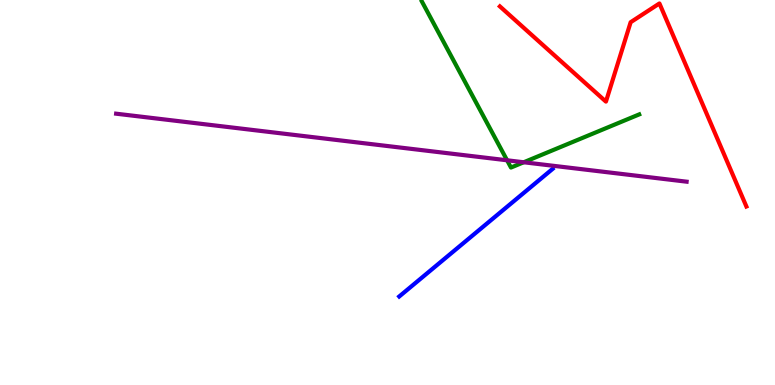[{'lines': ['blue', 'red'], 'intersections': []}, {'lines': ['green', 'red'], 'intersections': []}, {'lines': ['purple', 'red'], 'intersections': []}, {'lines': ['blue', 'green'], 'intersections': []}, {'lines': ['blue', 'purple'], 'intersections': []}, {'lines': ['green', 'purple'], 'intersections': [{'x': 6.54, 'y': 5.84}, {'x': 6.76, 'y': 5.79}]}]